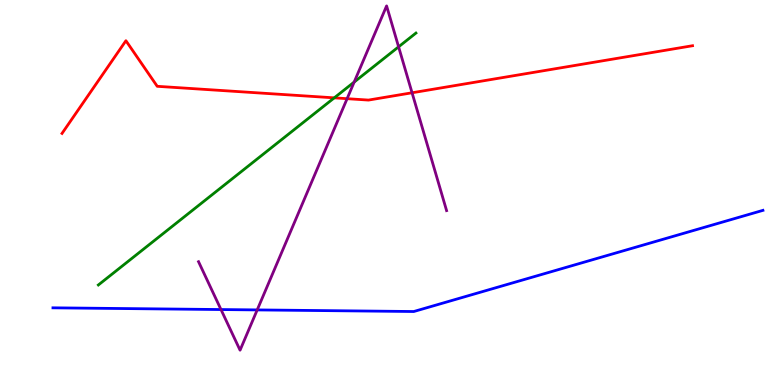[{'lines': ['blue', 'red'], 'intersections': []}, {'lines': ['green', 'red'], 'intersections': [{'x': 4.31, 'y': 7.46}]}, {'lines': ['purple', 'red'], 'intersections': [{'x': 4.48, 'y': 7.44}, {'x': 5.32, 'y': 7.59}]}, {'lines': ['blue', 'green'], 'intersections': []}, {'lines': ['blue', 'purple'], 'intersections': [{'x': 2.85, 'y': 1.96}, {'x': 3.32, 'y': 1.95}]}, {'lines': ['green', 'purple'], 'intersections': [{'x': 4.57, 'y': 7.87}, {'x': 5.14, 'y': 8.78}]}]